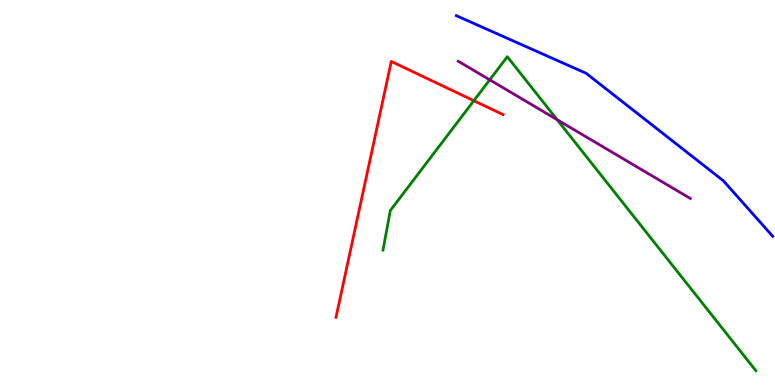[{'lines': ['blue', 'red'], 'intersections': []}, {'lines': ['green', 'red'], 'intersections': [{'x': 6.11, 'y': 7.38}]}, {'lines': ['purple', 'red'], 'intersections': []}, {'lines': ['blue', 'green'], 'intersections': []}, {'lines': ['blue', 'purple'], 'intersections': []}, {'lines': ['green', 'purple'], 'intersections': [{'x': 6.32, 'y': 7.93}, {'x': 7.19, 'y': 6.89}]}]